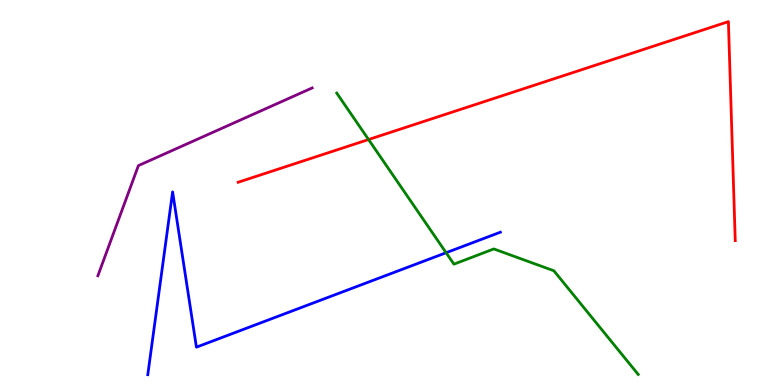[{'lines': ['blue', 'red'], 'intersections': []}, {'lines': ['green', 'red'], 'intersections': [{'x': 4.76, 'y': 6.38}]}, {'lines': ['purple', 'red'], 'intersections': []}, {'lines': ['blue', 'green'], 'intersections': [{'x': 5.76, 'y': 3.44}]}, {'lines': ['blue', 'purple'], 'intersections': []}, {'lines': ['green', 'purple'], 'intersections': []}]